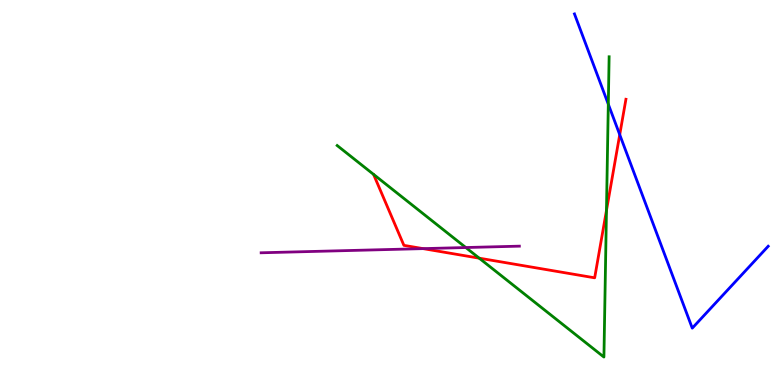[{'lines': ['blue', 'red'], 'intersections': [{'x': 8.0, 'y': 6.5}]}, {'lines': ['green', 'red'], 'intersections': [{'x': 6.18, 'y': 3.29}, {'x': 7.83, 'y': 4.53}]}, {'lines': ['purple', 'red'], 'intersections': [{'x': 5.46, 'y': 3.54}]}, {'lines': ['blue', 'green'], 'intersections': [{'x': 7.85, 'y': 7.29}]}, {'lines': ['blue', 'purple'], 'intersections': []}, {'lines': ['green', 'purple'], 'intersections': [{'x': 6.01, 'y': 3.57}]}]